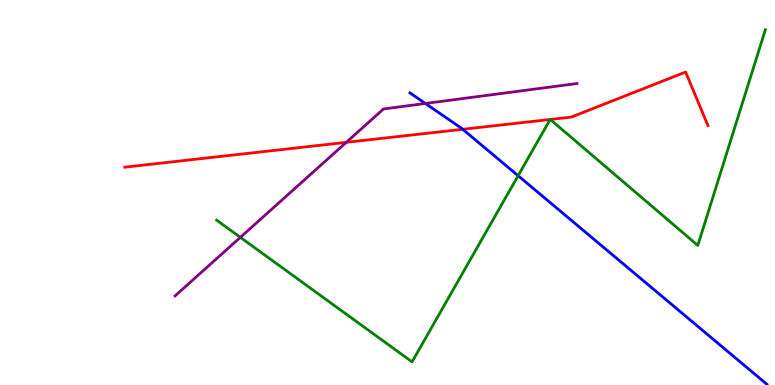[{'lines': ['blue', 'red'], 'intersections': [{'x': 5.97, 'y': 6.64}]}, {'lines': ['green', 'red'], 'intersections': [{'x': 7.1, 'y': 6.9}, {'x': 7.1, 'y': 6.9}]}, {'lines': ['purple', 'red'], 'intersections': [{'x': 4.47, 'y': 6.3}]}, {'lines': ['blue', 'green'], 'intersections': [{'x': 6.69, 'y': 5.44}]}, {'lines': ['blue', 'purple'], 'intersections': [{'x': 5.49, 'y': 7.31}]}, {'lines': ['green', 'purple'], 'intersections': [{'x': 3.1, 'y': 3.84}]}]